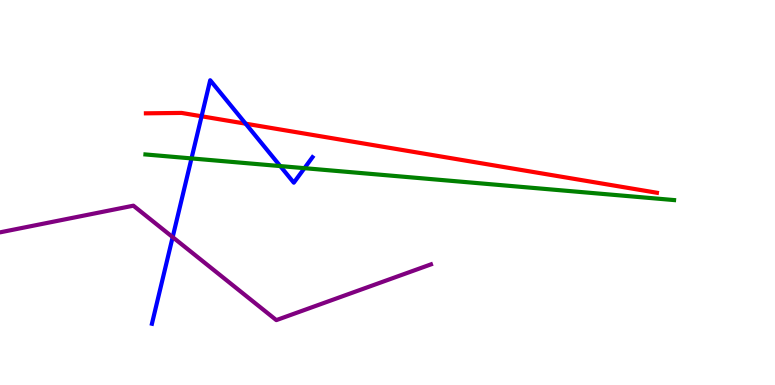[{'lines': ['blue', 'red'], 'intersections': [{'x': 2.6, 'y': 6.98}, {'x': 3.17, 'y': 6.79}]}, {'lines': ['green', 'red'], 'intersections': []}, {'lines': ['purple', 'red'], 'intersections': []}, {'lines': ['blue', 'green'], 'intersections': [{'x': 2.47, 'y': 5.89}, {'x': 3.62, 'y': 5.69}, {'x': 3.93, 'y': 5.63}]}, {'lines': ['blue', 'purple'], 'intersections': [{'x': 2.23, 'y': 3.84}]}, {'lines': ['green', 'purple'], 'intersections': []}]